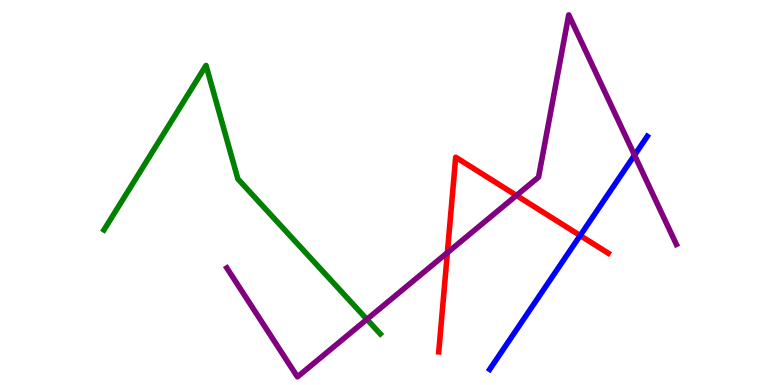[{'lines': ['blue', 'red'], 'intersections': [{'x': 7.49, 'y': 3.88}]}, {'lines': ['green', 'red'], 'intersections': []}, {'lines': ['purple', 'red'], 'intersections': [{'x': 5.77, 'y': 3.44}, {'x': 6.66, 'y': 4.92}]}, {'lines': ['blue', 'green'], 'intersections': []}, {'lines': ['blue', 'purple'], 'intersections': [{'x': 8.19, 'y': 5.97}]}, {'lines': ['green', 'purple'], 'intersections': [{'x': 4.73, 'y': 1.71}]}]